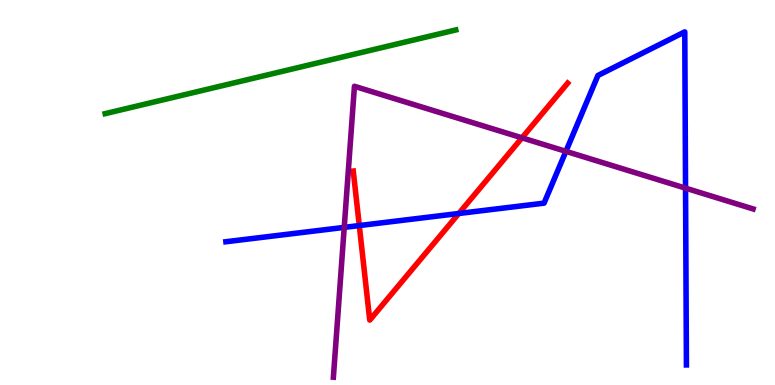[{'lines': ['blue', 'red'], 'intersections': [{'x': 4.64, 'y': 4.14}, {'x': 5.92, 'y': 4.45}]}, {'lines': ['green', 'red'], 'intersections': []}, {'lines': ['purple', 'red'], 'intersections': [{'x': 6.74, 'y': 6.42}]}, {'lines': ['blue', 'green'], 'intersections': []}, {'lines': ['blue', 'purple'], 'intersections': [{'x': 4.44, 'y': 4.09}, {'x': 7.3, 'y': 6.07}, {'x': 8.85, 'y': 5.11}]}, {'lines': ['green', 'purple'], 'intersections': []}]